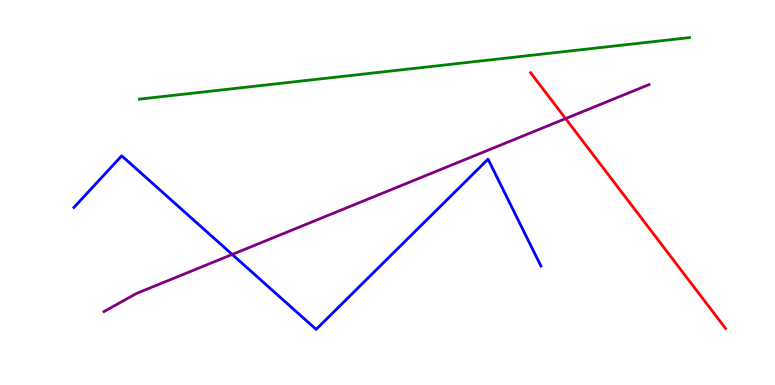[{'lines': ['blue', 'red'], 'intersections': []}, {'lines': ['green', 'red'], 'intersections': []}, {'lines': ['purple', 'red'], 'intersections': [{'x': 7.3, 'y': 6.92}]}, {'lines': ['blue', 'green'], 'intersections': []}, {'lines': ['blue', 'purple'], 'intersections': [{'x': 3.0, 'y': 3.39}]}, {'lines': ['green', 'purple'], 'intersections': []}]